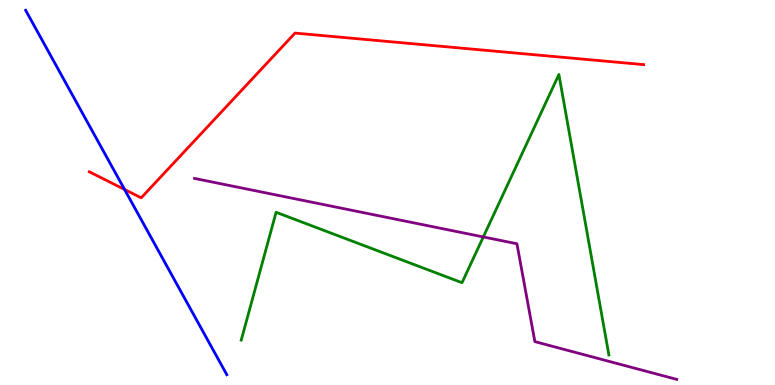[{'lines': ['blue', 'red'], 'intersections': [{'x': 1.61, 'y': 5.08}]}, {'lines': ['green', 'red'], 'intersections': []}, {'lines': ['purple', 'red'], 'intersections': []}, {'lines': ['blue', 'green'], 'intersections': []}, {'lines': ['blue', 'purple'], 'intersections': []}, {'lines': ['green', 'purple'], 'intersections': [{'x': 6.24, 'y': 3.85}]}]